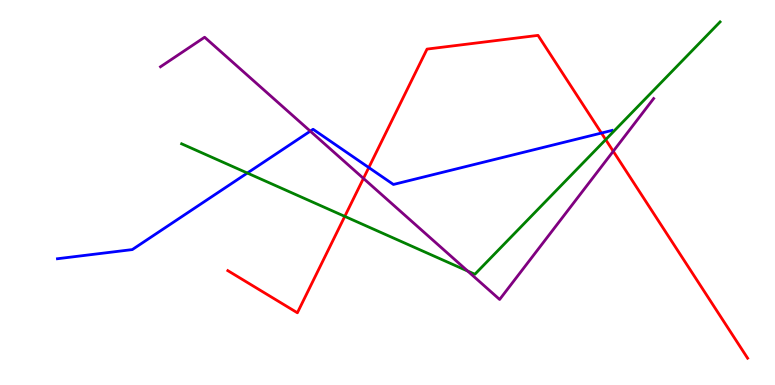[{'lines': ['blue', 'red'], 'intersections': [{'x': 4.76, 'y': 5.65}, {'x': 7.76, 'y': 6.54}]}, {'lines': ['green', 'red'], 'intersections': [{'x': 4.45, 'y': 4.38}, {'x': 7.82, 'y': 6.37}]}, {'lines': ['purple', 'red'], 'intersections': [{'x': 4.69, 'y': 5.37}, {'x': 7.91, 'y': 6.07}]}, {'lines': ['blue', 'green'], 'intersections': [{'x': 3.19, 'y': 5.51}]}, {'lines': ['blue', 'purple'], 'intersections': [{'x': 4.0, 'y': 6.59}]}, {'lines': ['green', 'purple'], 'intersections': [{'x': 6.03, 'y': 2.96}]}]